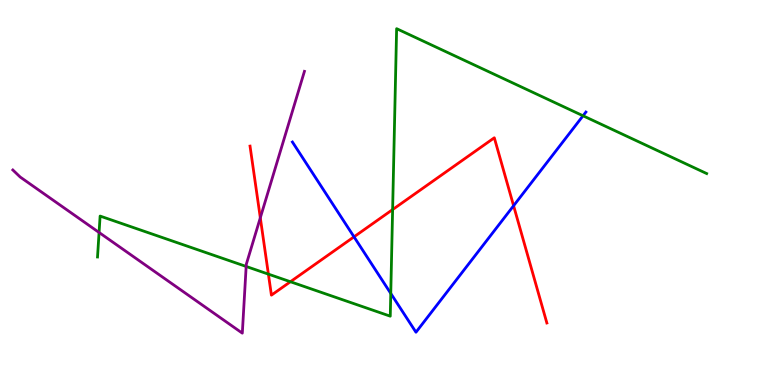[{'lines': ['blue', 'red'], 'intersections': [{'x': 4.57, 'y': 3.85}, {'x': 6.63, 'y': 4.66}]}, {'lines': ['green', 'red'], 'intersections': [{'x': 3.46, 'y': 2.88}, {'x': 3.75, 'y': 2.68}, {'x': 5.07, 'y': 4.56}]}, {'lines': ['purple', 'red'], 'intersections': [{'x': 3.36, 'y': 4.34}]}, {'lines': ['blue', 'green'], 'intersections': [{'x': 5.04, 'y': 2.38}, {'x': 7.52, 'y': 6.99}]}, {'lines': ['blue', 'purple'], 'intersections': []}, {'lines': ['green', 'purple'], 'intersections': [{'x': 1.28, 'y': 3.96}, {'x': 3.18, 'y': 3.08}]}]